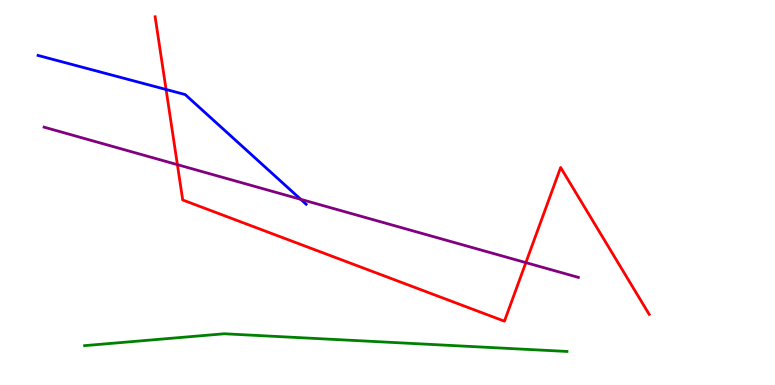[{'lines': ['blue', 'red'], 'intersections': [{'x': 2.14, 'y': 7.68}]}, {'lines': ['green', 'red'], 'intersections': []}, {'lines': ['purple', 'red'], 'intersections': [{'x': 2.29, 'y': 5.72}, {'x': 6.79, 'y': 3.18}]}, {'lines': ['blue', 'green'], 'intersections': []}, {'lines': ['blue', 'purple'], 'intersections': [{'x': 3.88, 'y': 4.82}]}, {'lines': ['green', 'purple'], 'intersections': []}]